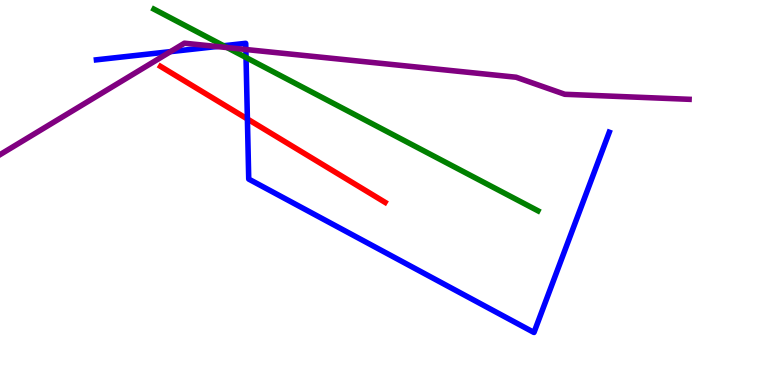[{'lines': ['blue', 'red'], 'intersections': [{'x': 3.19, 'y': 6.91}]}, {'lines': ['green', 'red'], 'intersections': []}, {'lines': ['purple', 'red'], 'intersections': []}, {'lines': ['blue', 'green'], 'intersections': [{'x': 2.89, 'y': 8.81}, {'x': 3.17, 'y': 8.51}]}, {'lines': ['blue', 'purple'], 'intersections': [{'x': 2.2, 'y': 8.66}, {'x': 2.8, 'y': 8.79}, {'x': 3.17, 'y': 8.71}]}, {'lines': ['green', 'purple'], 'intersections': [{'x': 2.93, 'y': 8.76}]}]